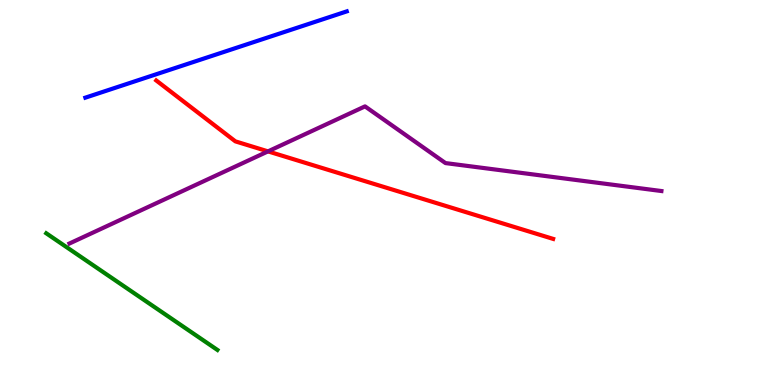[{'lines': ['blue', 'red'], 'intersections': []}, {'lines': ['green', 'red'], 'intersections': []}, {'lines': ['purple', 'red'], 'intersections': [{'x': 3.46, 'y': 6.07}]}, {'lines': ['blue', 'green'], 'intersections': []}, {'lines': ['blue', 'purple'], 'intersections': []}, {'lines': ['green', 'purple'], 'intersections': []}]